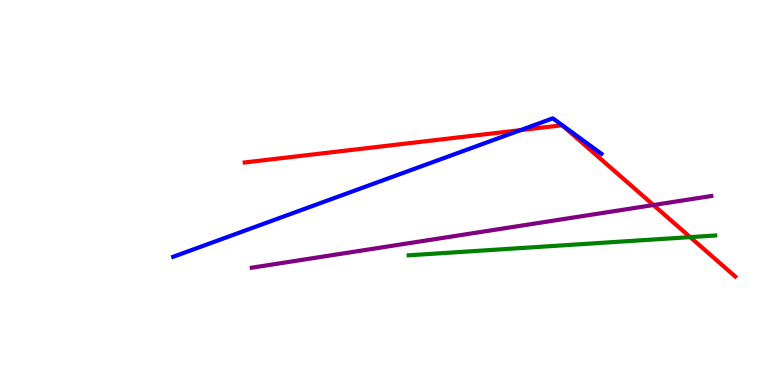[{'lines': ['blue', 'red'], 'intersections': [{'x': 6.72, 'y': 6.62}]}, {'lines': ['green', 'red'], 'intersections': [{'x': 8.91, 'y': 3.84}]}, {'lines': ['purple', 'red'], 'intersections': [{'x': 8.43, 'y': 4.67}]}, {'lines': ['blue', 'green'], 'intersections': []}, {'lines': ['blue', 'purple'], 'intersections': []}, {'lines': ['green', 'purple'], 'intersections': []}]